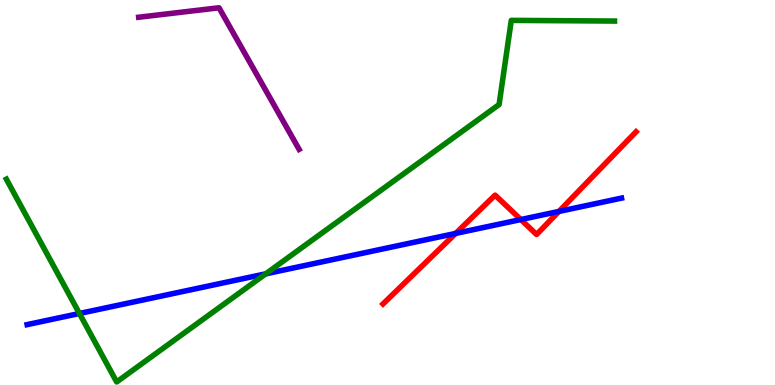[{'lines': ['blue', 'red'], 'intersections': [{'x': 5.88, 'y': 3.94}, {'x': 6.72, 'y': 4.3}, {'x': 7.21, 'y': 4.51}]}, {'lines': ['green', 'red'], 'intersections': []}, {'lines': ['purple', 'red'], 'intersections': []}, {'lines': ['blue', 'green'], 'intersections': [{'x': 1.02, 'y': 1.86}, {'x': 3.43, 'y': 2.89}]}, {'lines': ['blue', 'purple'], 'intersections': []}, {'lines': ['green', 'purple'], 'intersections': []}]